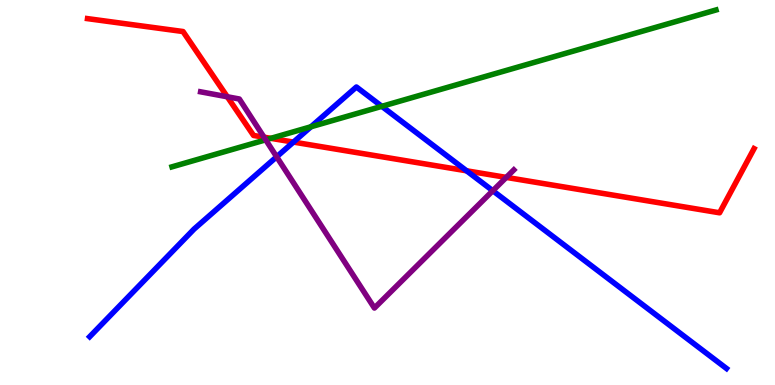[{'lines': ['blue', 'red'], 'intersections': [{'x': 3.79, 'y': 6.31}, {'x': 6.02, 'y': 5.56}]}, {'lines': ['green', 'red'], 'intersections': [{'x': 3.49, 'y': 6.41}]}, {'lines': ['purple', 'red'], 'intersections': [{'x': 2.93, 'y': 7.49}, {'x': 3.41, 'y': 6.44}, {'x': 6.53, 'y': 5.39}]}, {'lines': ['blue', 'green'], 'intersections': [{'x': 4.01, 'y': 6.71}, {'x': 4.93, 'y': 7.24}]}, {'lines': ['blue', 'purple'], 'intersections': [{'x': 3.57, 'y': 5.93}, {'x': 6.36, 'y': 5.05}]}, {'lines': ['green', 'purple'], 'intersections': [{'x': 3.43, 'y': 6.37}]}]